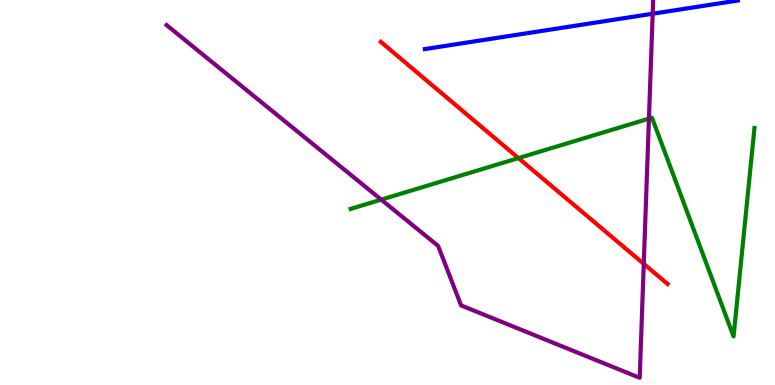[{'lines': ['blue', 'red'], 'intersections': []}, {'lines': ['green', 'red'], 'intersections': [{'x': 6.69, 'y': 5.89}]}, {'lines': ['purple', 'red'], 'intersections': [{'x': 8.31, 'y': 3.15}]}, {'lines': ['blue', 'green'], 'intersections': []}, {'lines': ['blue', 'purple'], 'intersections': [{'x': 8.42, 'y': 9.64}]}, {'lines': ['green', 'purple'], 'intersections': [{'x': 4.92, 'y': 4.81}, {'x': 8.37, 'y': 6.92}]}]